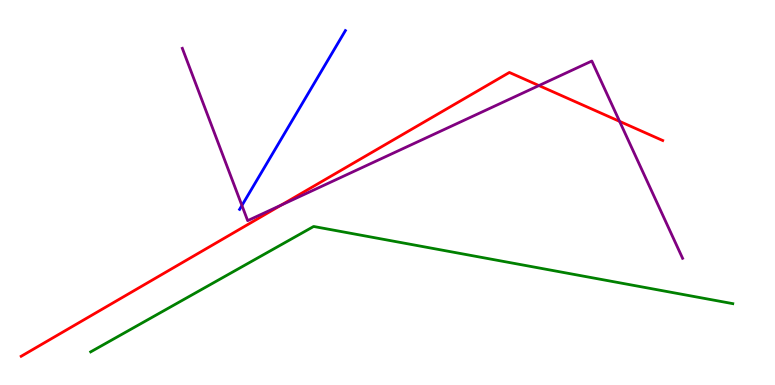[{'lines': ['blue', 'red'], 'intersections': []}, {'lines': ['green', 'red'], 'intersections': []}, {'lines': ['purple', 'red'], 'intersections': [{'x': 3.63, 'y': 4.67}, {'x': 6.95, 'y': 7.78}, {'x': 7.99, 'y': 6.85}]}, {'lines': ['blue', 'green'], 'intersections': []}, {'lines': ['blue', 'purple'], 'intersections': [{'x': 3.12, 'y': 4.66}]}, {'lines': ['green', 'purple'], 'intersections': []}]